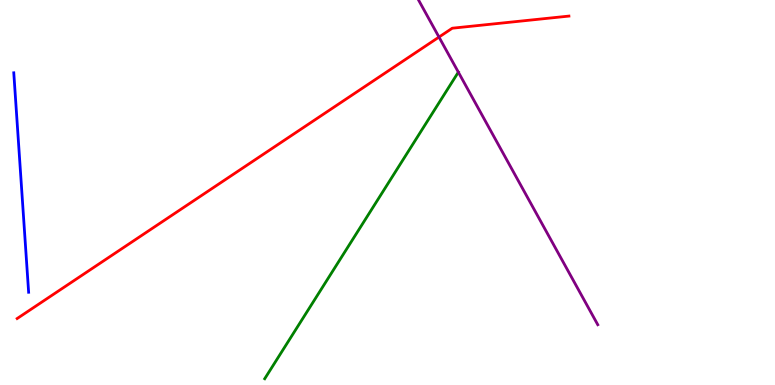[{'lines': ['blue', 'red'], 'intersections': []}, {'lines': ['green', 'red'], 'intersections': []}, {'lines': ['purple', 'red'], 'intersections': [{'x': 5.66, 'y': 9.04}]}, {'lines': ['blue', 'green'], 'intersections': []}, {'lines': ['blue', 'purple'], 'intersections': []}, {'lines': ['green', 'purple'], 'intersections': [{'x': 5.91, 'y': 8.13}]}]